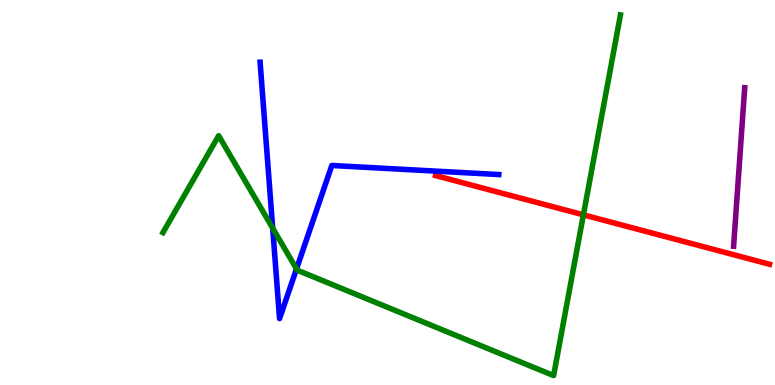[{'lines': ['blue', 'red'], 'intersections': []}, {'lines': ['green', 'red'], 'intersections': [{'x': 7.53, 'y': 4.42}]}, {'lines': ['purple', 'red'], 'intersections': []}, {'lines': ['blue', 'green'], 'intersections': [{'x': 3.52, 'y': 4.07}, {'x': 3.83, 'y': 3.01}]}, {'lines': ['blue', 'purple'], 'intersections': []}, {'lines': ['green', 'purple'], 'intersections': []}]